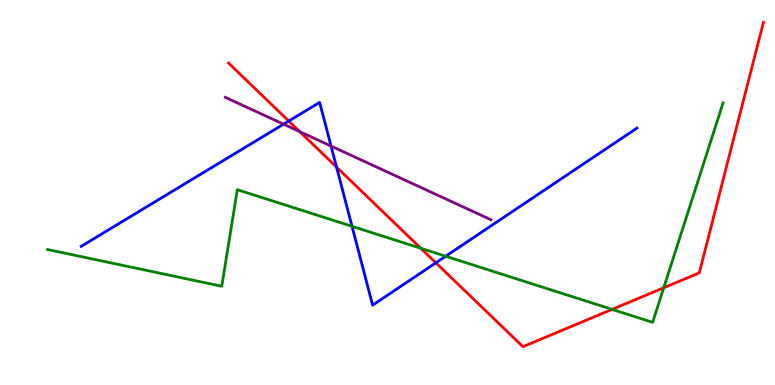[{'lines': ['blue', 'red'], 'intersections': [{'x': 3.73, 'y': 6.86}, {'x': 4.34, 'y': 5.66}, {'x': 5.62, 'y': 3.17}]}, {'lines': ['green', 'red'], 'intersections': [{'x': 5.43, 'y': 3.55}, {'x': 7.9, 'y': 1.96}, {'x': 8.56, 'y': 2.53}]}, {'lines': ['purple', 'red'], 'intersections': [{'x': 3.87, 'y': 6.58}]}, {'lines': ['blue', 'green'], 'intersections': [{'x': 4.54, 'y': 4.12}, {'x': 5.75, 'y': 3.34}]}, {'lines': ['blue', 'purple'], 'intersections': [{'x': 3.66, 'y': 6.77}, {'x': 4.27, 'y': 6.21}]}, {'lines': ['green', 'purple'], 'intersections': []}]